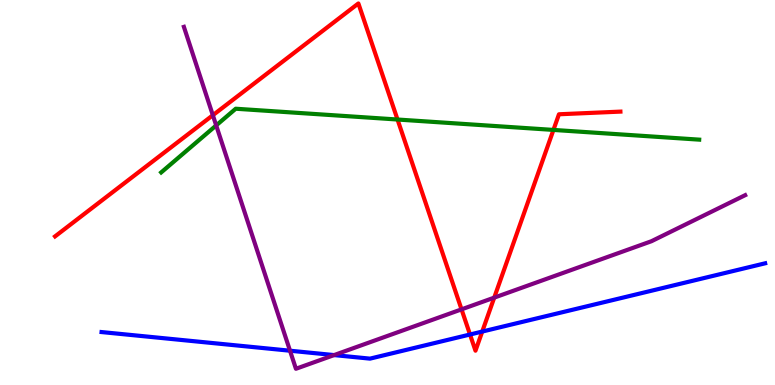[{'lines': ['blue', 'red'], 'intersections': [{'x': 6.06, 'y': 1.31}, {'x': 6.22, 'y': 1.39}]}, {'lines': ['green', 'red'], 'intersections': [{'x': 5.13, 'y': 6.9}, {'x': 7.14, 'y': 6.63}]}, {'lines': ['purple', 'red'], 'intersections': [{'x': 2.75, 'y': 7.01}, {'x': 5.96, 'y': 1.96}, {'x': 6.38, 'y': 2.27}]}, {'lines': ['blue', 'green'], 'intersections': []}, {'lines': ['blue', 'purple'], 'intersections': [{'x': 3.74, 'y': 0.89}, {'x': 4.31, 'y': 0.777}]}, {'lines': ['green', 'purple'], 'intersections': [{'x': 2.79, 'y': 6.74}]}]